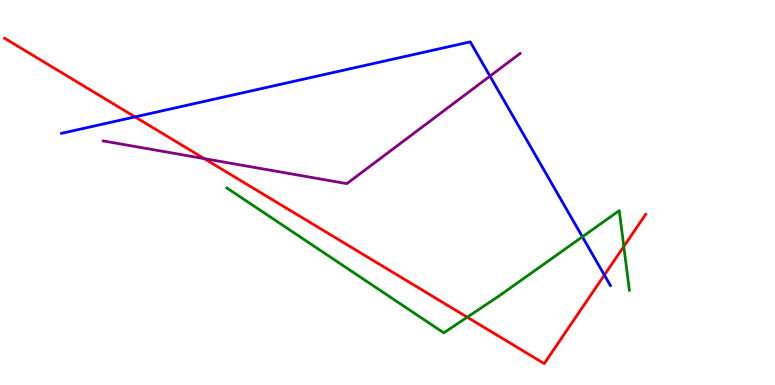[{'lines': ['blue', 'red'], 'intersections': [{'x': 1.74, 'y': 6.96}, {'x': 7.8, 'y': 2.86}]}, {'lines': ['green', 'red'], 'intersections': [{'x': 6.03, 'y': 1.76}, {'x': 8.05, 'y': 3.6}]}, {'lines': ['purple', 'red'], 'intersections': [{'x': 2.64, 'y': 5.88}]}, {'lines': ['blue', 'green'], 'intersections': [{'x': 7.51, 'y': 3.85}]}, {'lines': ['blue', 'purple'], 'intersections': [{'x': 6.32, 'y': 8.02}]}, {'lines': ['green', 'purple'], 'intersections': []}]